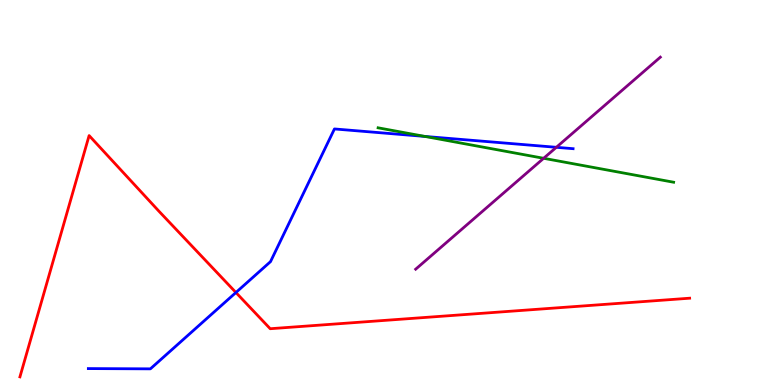[{'lines': ['blue', 'red'], 'intersections': [{'x': 3.04, 'y': 2.4}]}, {'lines': ['green', 'red'], 'intersections': []}, {'lines': ['purple', 'red'], 'intersections': []}, {'lines': ['blue', 'green'], 'intersections': [{'x': 5.48, 'y': 6.46}]}, {'lines': ['blue', 'purple'], 'intersections': [{'x': 7.18, 'y': 6.17}]}, {'lines': ['green', 'purple'], 'intersections': [{'x': 7.01, 'y': 5.89}]}]